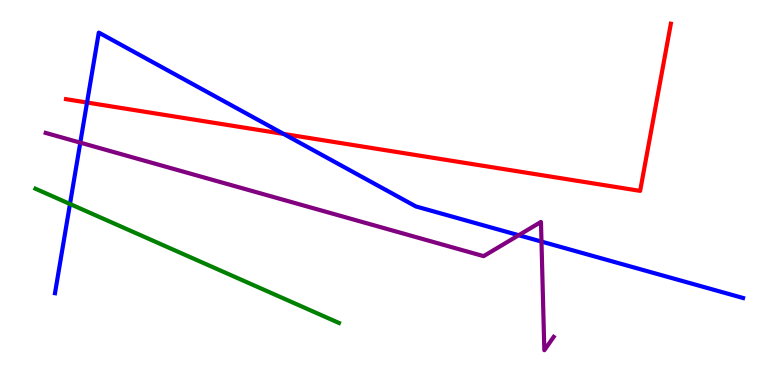[{'lines': ['blue', 'red'], 'intersections': [{'x': 1.12, 'y': 7.34}, {'x': 3.66, 'y': 6.52}]}, {'lines': ['green', 'red'], 'intersections': []}, {'lines': ['purple', 'red'], 'intersections': []}, {'lines': ['blue', 'green'], 'intersections': [{'x': 0.903, 'y': 4.7}]}, {'lines': ['blue', 'purple'], 'intersections': [{'x': 1.04, 'y': 6.29}, {'x': 6.69, 'y': 3.89}, {'x': 6.99, 'y': 3.73}]}, {'lines': ['green', 'purple'], 'intersections': []}]